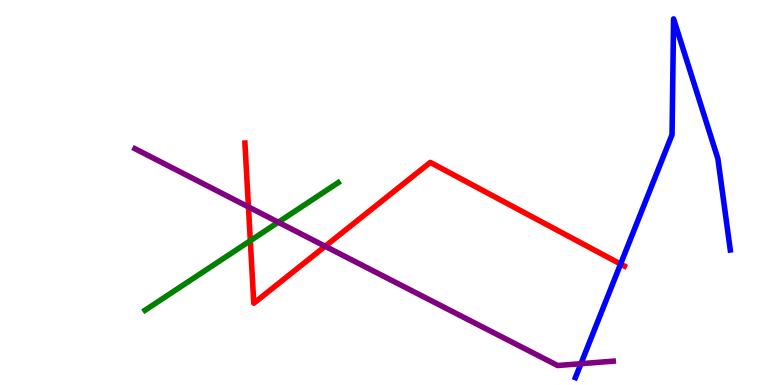[{'lines': ['blue', 'red'], 'intersections': [{'x': 8.01, 'y': 3.14}]}, {'lines': ['green', 'red'], 'intersections': [{'x': 3.23, 'y': 3.75}]}, {'lines': ['purple', 'red'], 'intersections': [{'x': 3.21, 'y': 4.63}, {'x': 4.2, 'y': 3.6}]}, {'lines': ['blue', 'green'], 'intersections': []}, {'lines': ['blue', 'purple'], 'intersections': [{'x': 7.5, 'y': 0.553}]}, {'lines': ['green', 'purple'], 'intersections': [{'x': 3.59, 'y': 4.23}]}]